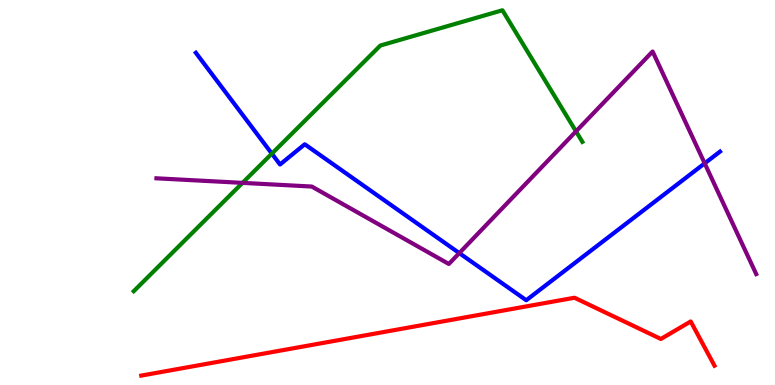[{'lines': ['blue', 'red'], 'intersections': []}, {'lines': ['green', 'red'], 'intersections': []}, {'lines': ['purple', 'red'], 'intersections': []}, {'lines': ['blue', 'green'], 'intersections': [{'x': 3.51, 'y': 6.01}]}, {'lines': ['blue', 'purple'], 'intersections': [{'x': 5.93, 'y': 3.43}, {'x': 9.09, 'y': 5.76}]}, {'lines': ['green', 'purple'], 'intersections': [{'x': 3.13, 'y': 5.25}, {'x': 7.43, 'y': 6.59}]}]